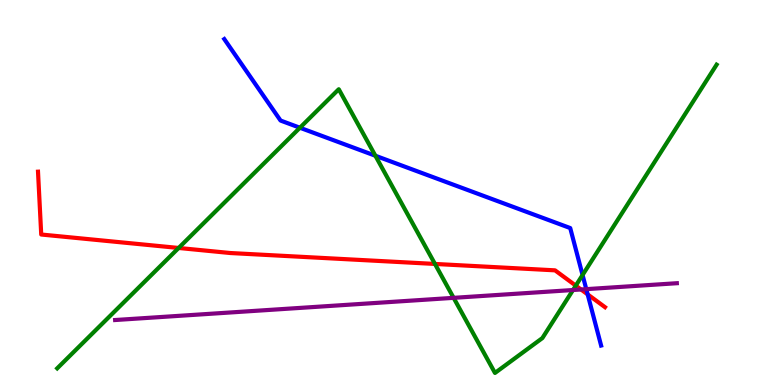[{'lines': ['blue', 'red'], 'intersections': [{'x': 7.58, 'y': 2.35}]}, {'lines': ['green', 'red'], 'intersections': [{'x': 2.31, 'y': 3.56}, {'x': 5.61, 'y': 3.14}, {'x': 7.43, 'y': 2.58}]}, {'lines': ['purple', 'red'], 'intersections': [{'x': 7.5, 'y': 2.48}]}, {'lines': ['blue', 'green'], 'intersections': [{'x': 3.87, 'y': 6.68}, {'x': 4.84, 'y': 5.95}, {'x': 7.52, 'y': 2.86}]}, {'lines': ['blue', 'purple'], 'intersections': [{'x': 7.56, 'y': 2.49}]}, {'lines': ['green', 'purple'], 'intersections': [{'x': 5.85, 'y': 2.26}, {'x': 7.39, 'y': 2.47}]}]